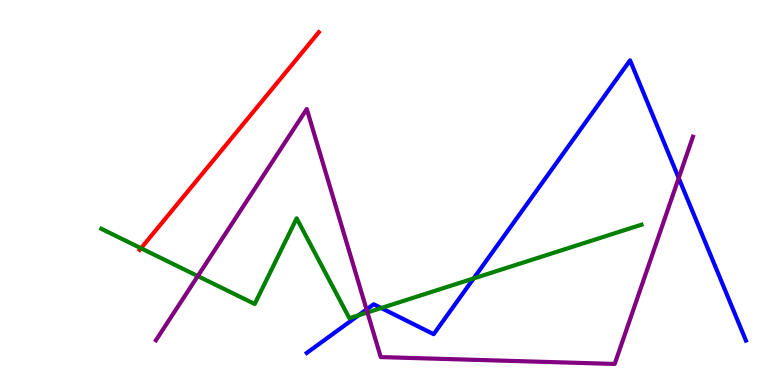[{'lines': ['blue', 'red'], 'intersections': []}, {'lines': ['green', 'red'], 'intersections': [{'x': 1.82, 'y': 3.55}]}, {'lines': ['purple', 'red'], 'intersections': []}, {'lines': ['blue', 'green'], 'intersections': [{'x': 4.63, 'y': 1.81}, {'x': 4.92, 'y': 2.0}, {'x': 6.11, 'y': 2.77}]}, {'lines': ['blue', 'purple'], 'intersections': [{'x': 4.73, 'y': 1.96}, {'x': 8.76, 'y': 5.38}]}, {'lines': ['green', 'purple'], 'intersections': [{'x': 2.55, 'y': 2.83}, {'x': 4.74, 'y': 1.88}]}]